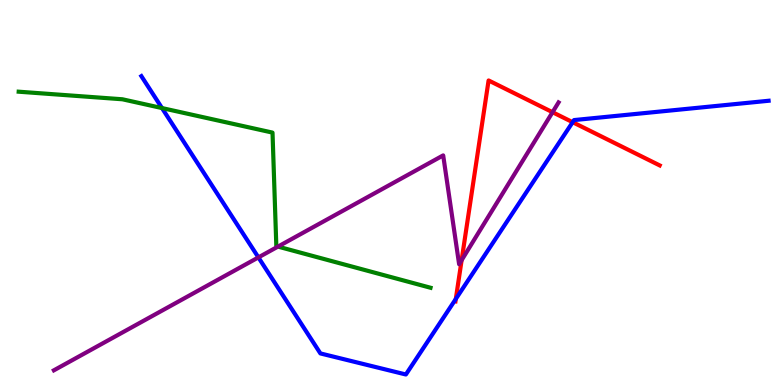[{'lines': ['blue', 'red'], 'intersections': [{'x': 5.88, 'y': 2.23}, {'x': 7.39, 'y': 6.83}]}, {'lines': ['green', 'red'], 'intersections': []}, {'lines': ['purple', 'red'], 'intersections': [{'x': 5.96, 'y': 3.24}, {'x': 7.13, 'y': 7.09}]}, {'lines': ['blue', 'green'], 'intersections': [{'x': 2.09, 'y': 7.19}]}, {'lines': ['blue', 'purple'], 'intersections': [{'x': 3.33, 'y': 3.31}]}, {'lines': ['green', 'purple'], 'intersections': [{'x': 3.59, 'y': 3.6}]}]